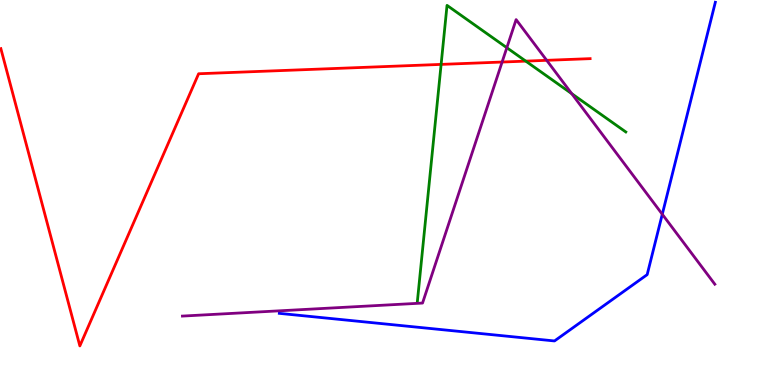[{'lines': ['blue', 'red'], 'intersections': []}, {'lines': ['green', 'red'], 'intersections': [{'x': 5.69, 'y': 8.33}, {'x': 6.78, 'y': 8.41}]}, {'lines': ['purple', 'red'], 'intersections': [{'x': 6.48, 'y': 8.39}, {'x': 7.05, 'y': 8.43}]}, {'lines': ['blue', 'green'], 'intersections': []}, {'lines': ['blue', 'purple'], 'intersections': [{'x': 8.55, 'y': 4.43}]}, {'lines': ['green', 'purple'], 'intersections': [{'x': 6.54, 'y': 8.76}, {'x': 7.38, 'y': 7.57}]}]